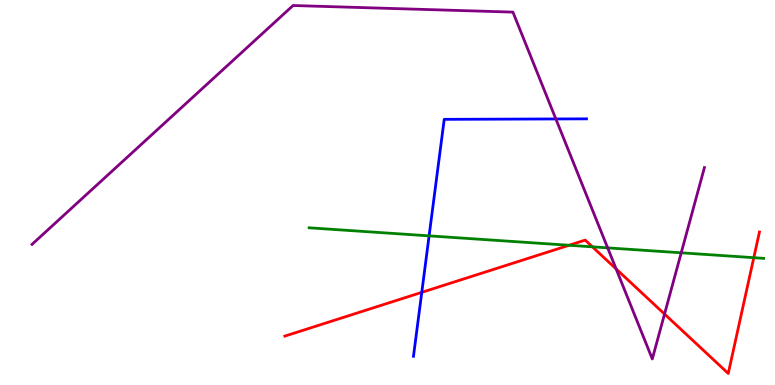[{'lines': ['blue', 'red'], 'intersections': [{'x': 5.44, 'y': 2.41}]}, {'lines': ['green', 'red'], 'intersections': [{'x': 7.34, 'y': 3.63}, {'x': 7.64, 'y': 3.59}, {'x': 9.73, 'y': 3.31}]}, {'lines': ['purple', 'red'], 'intersections': [{'x': 7.95, 'y': 3.01}, {'x': 8.57, 'y': 1.84}]}, {'lines': ['blue', 'green'], 'intersections': [{'x': 5.54, 'y': 3.87}]}, {'lines': ['blue', 'purple'], 'intersections': [{'x': 7.17, 'y': 6.91}]}, {'lines': ['green', 'purple'], 'intersections': [{'x': 7.84, 'y': 3.56}, {'x': 8.79, 'y': 3.43}]}]